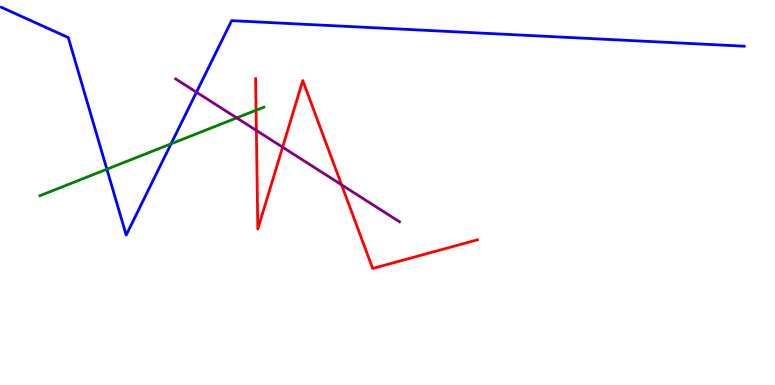[{'lines': ['blue', 'red'], 'intersections': []}, {'lines': ['green', 'red'], 'intersections': [{'x': 3.3, 'y': 7.14}]}, {'lines': ['purple', 'red'], 'intersections': [{'x': 3.31, 'y': 6.61}, {'x': 3.65, 'y': 6.18}, {'x': 4.41, 'y': 5.2}]}, {'lines': ['blue', 'green'], 'intersections': [{'x': 1.38, 'y': 5.6}, {'x': 2.21, 'y': 6.26}]}, {'lines': ['blue', 'purple'], 'intersections': [{'x': 2.53, 'y': 7.61}]}, {'lines': ['green', 'purple'], 'intersections': [{'x': 3.05, 'y': 6.94}]}]